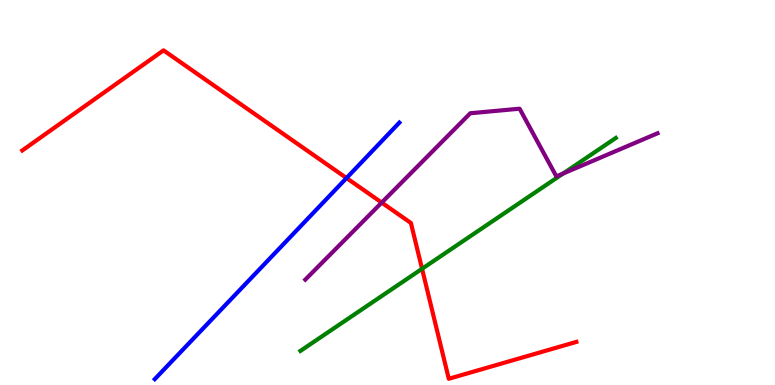[{'lines': ['blue', 'red'], 'intersections': [{'x': 4.47, 'y': 5.38}]}, {'lines': ['green', 'red'], 'intersections': [{'x': 5.45, 'y': 3.02}]}, {'lines': ['purple', 'red'], 'intersections': [{'x': 4.93, 'y': 4.74}]}, {'lines': ['blue', 'green'], 'intersections': []}, {'lines': ['blue', 'purple'], 'intersections': []}, {'lines': ['green', 'purple'], 'intersections': [{'x': 7.27, 'y': 5.49}]}]